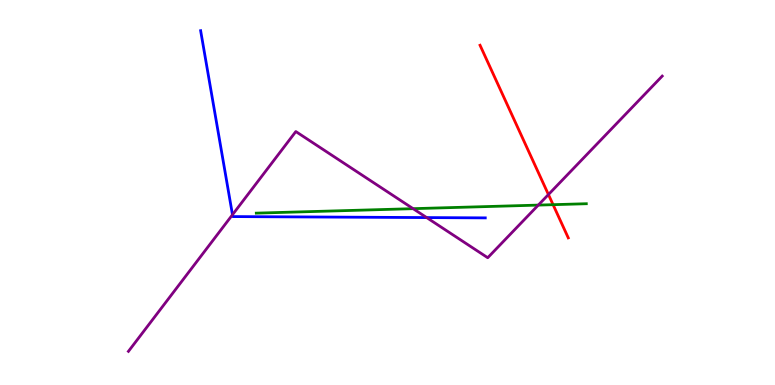[{'lines': ['blue', 'red'], 'intersections': []}, {'lines': ['green', 'red'], 'intersections': [{'x': 7.14, 'y': 4.68}]}, {'lines': ['purple', 'red'], 'intersections': [{'x': 7.08, 'y': 4.95}]}, {'lines': ['blue', 'green'], 'intersections': []}, {'lines': ['blue', 'purple'], 'intersections': [{'x': 3.0, 'y': 4.42}, {'x': 5.51, 'y': 4.35}]}, {'lines': ['green', 'purple'], 'intersections': [{'x': 5.33, 'y': 4.58}, {'x': 6.95, 'y': 4.67}]}]